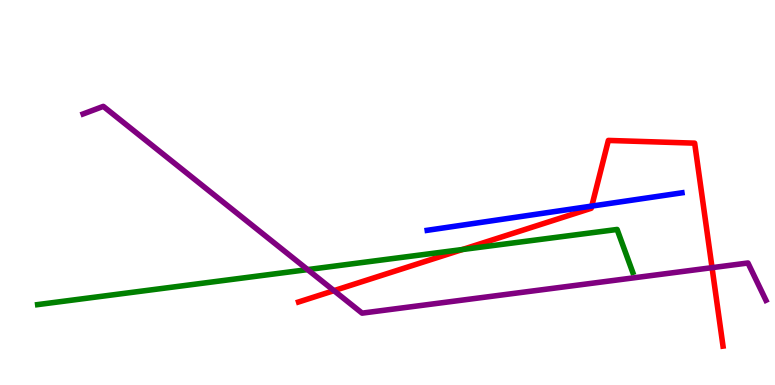[{'lines': ['blue', 'red'], 'intersections': [{'x': 7.64, 'y': 4.65}]}, {'lines': ['green', 'red'], 'intersections': [{'x': 5.97, 'y': 3.52}]}, {'lines': ['purple', 'red'], 'intersections': [{'x': 4.31, 'y': 2.45}, {'x': 9.19, 'y': 3.05}]}, {'lines': ['blue', 'green'], 'intersections': []}, {'lines': ['blue', 'purple'], 'intersections': []}, {'lines': ['green', 'purple'], 'intersections': [{'x': 3.97, 'y': 3.0}]}]